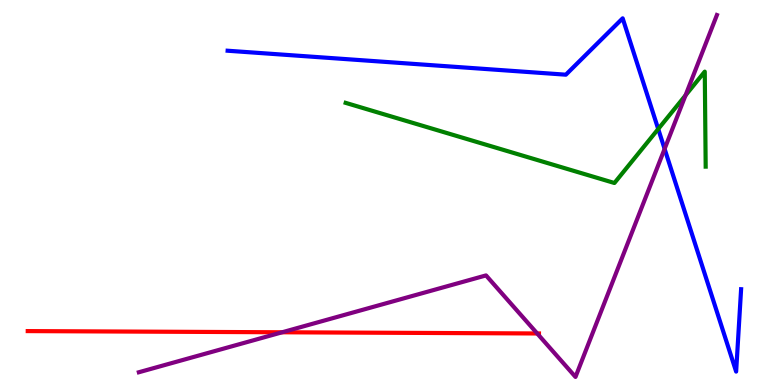[{'lines': ['blue', 'red'], 'intersections': []}, {'lines': ['green', 'red'], 'intersections': []}, {'lines': ['purple', 'red'], 'intersections': [{'x': 3.64, 'y': 1.37}, {'x': 6.93, 'y': 1.34}]}, {'lines': ['blue', 'green'], 'intersections': [{'x': 8.49, 'y': 6.65}]}, {'lines': ['blue', 'purple'], 'intersections': [{'x': 8.58, 'y': 6.13}]}, {'lines': ['green', 'purple'], 'intersections': [{'x': 8.85, 'y': 7.52}]}]